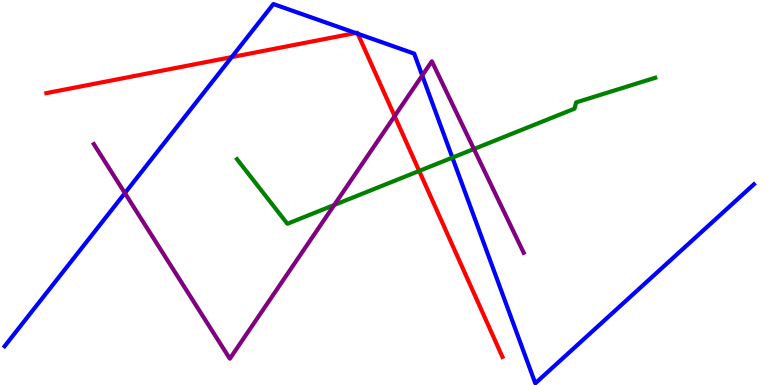[{'lines': ['blue', 'red'], 'intersections': [{'x': 2.99, 'y': 8.52}, {'x': 4.59, 'y': 9.14}, {'x': 4.62, 'y': 9.12}]}, {'lines': ['green', 'red'], 'intersections': [{'x': 5.41, 'y': 5.56}]}, {'lines': ['purple', 'red'], 'intersections': [{'x': 5.09, 'y': 6.98}]}, {'lines': ['blue', 'green'], 'intersections': [{'x': 5.84, 'y': 5.91}]}, {'lines': ['blue', 'purple'], 'intersections': [{'x': 1.61, 'y': 4.98}, {'x': 5.45, 'y': 8.04}]}, {'lines': ['green', 'purple'], 'intersections': [{'x': 4.31, 'y': 4.68}, {'x': 6.12, 'y': 6.13}]}]